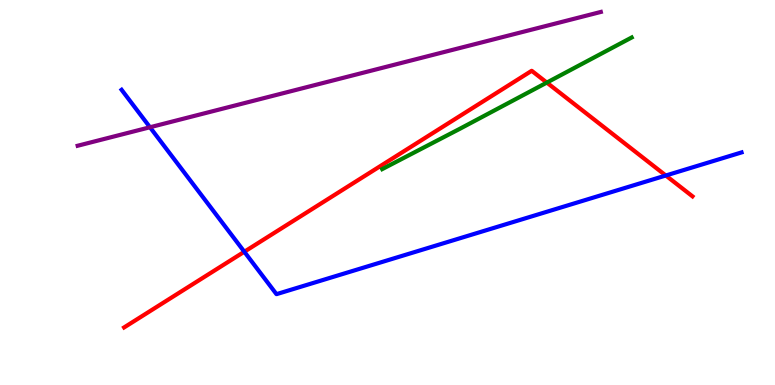[{'lines': ['blue', 'red'], 'intersections': [{'x': 3.15, 'y': 3.46}, {'x': 8.59, 'y': 5.44}]}, {'lines': ['green', 'red'], 'intersections': [{'x': 7.06, 'y': 7.85}]}, {'lines': ['purple', 'red'], 'intersections': []}, {'lines': ['blue', 'green'], 'intersections': []}, {'lines': ['blue', 'purple'], 'intersections': [{'x': 1.94, 'y': 6.69}]}, {'lines': ['green', 'purple'], 'intersections': []}]